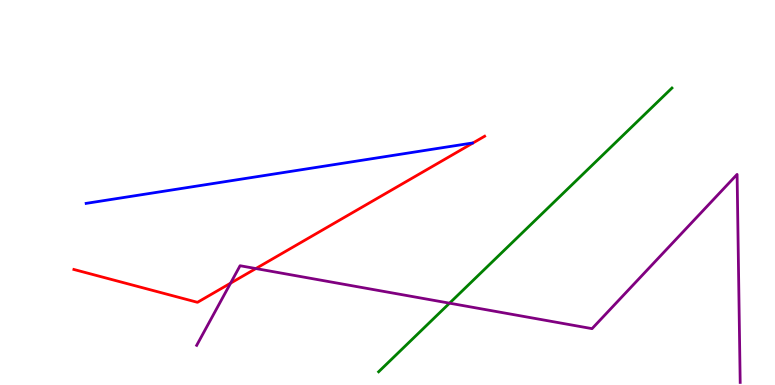[{'lines': ['blue', 'red'], 'intersections': []}, {'lines': ['green', 'red'], 'intersections': []}, {'lines': ['purple', 'red'], 'intersections': [{'x': 2.98, 'y': 2.64}, {'x': 3.3, 'y': 3.02}]}, {'lines': ['blue', 'green'], 'intersections': []}, {'lines': ['blue', 'purple'], 'intersections': []}, {'lines': ['green', 'purple'], 'intersections': [{'x': 5.8, 'y': 2.13}]}]